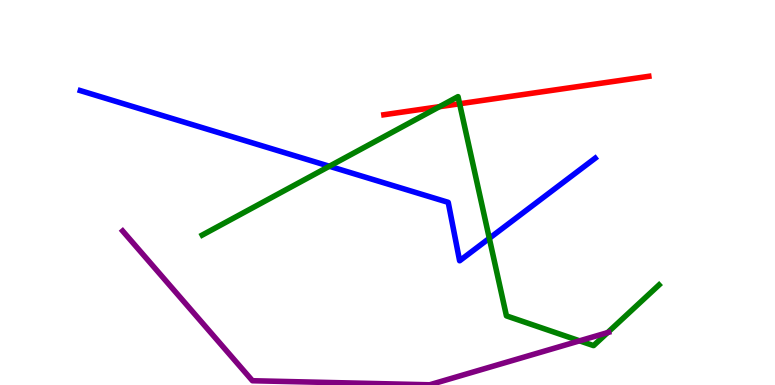[{'lines': ['blue', 'red'], 'intersections': []}, {'lines': ['green', 'red'], 'intersections': [{'x': 5.67, 'y': 7.23}, {'x': 5.93, 'y': 7.3}]}, {'lines': ['purple', 'red'], 'intersections': []}, {'lines': ['blue', 'green'], 'intersections': [{'x': 4.25, 'y': 5.68}, {'x': 6.31, 'y': 3.81}]}, {'lines': ['blue', 'purple'], 'intersections': []}, {'lines': ['green', 'purple'], 'intersections': [{'x': 7.48, 'y': 1.15}, {'x': 7.84, 'y': 1.36}]}]